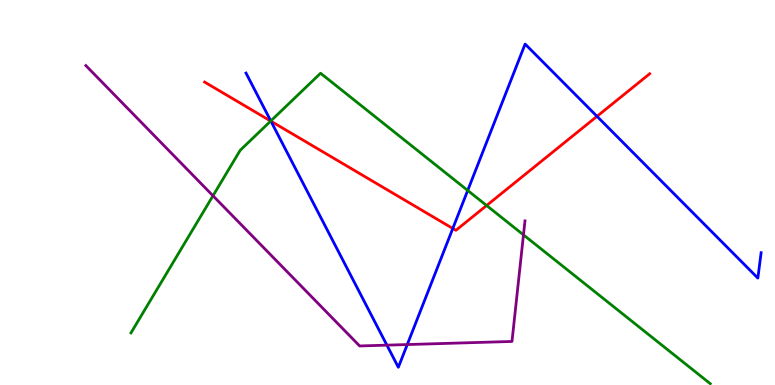[{'lines': ['blue', 'red'], 'intersections': [{'x': 3.5, 'y': 6.85}, {'x': 5.84, 'y': 4.07}, {'x': 7.7, 'y': 6.98}]}, {'lines': ['green', 'red'], 'intersections': [{'x': 3.49, 'y': 6.86}, {'x': 6.28, 'y': 4.66}]}, {'lines': ['purple', 'red'], 'intersections': []}, {'lines': ['blue', 'green'], 'intersections': [{'x': 3.49, 'y': 6.86}, {'x': 6.03, 'y': 5.05}]}, {'lines': ['blue', 'purple'], 'intersections': [{'x': 4.99, 'y': 1.04}, {'x': 5.26, 'y': 1.05}]}, {'lines': ['green', 'purple'], 'intersections': [{'x': 2.75, 'y': 4.92}, {'x': 6.75, 'y': 3.9}]}]